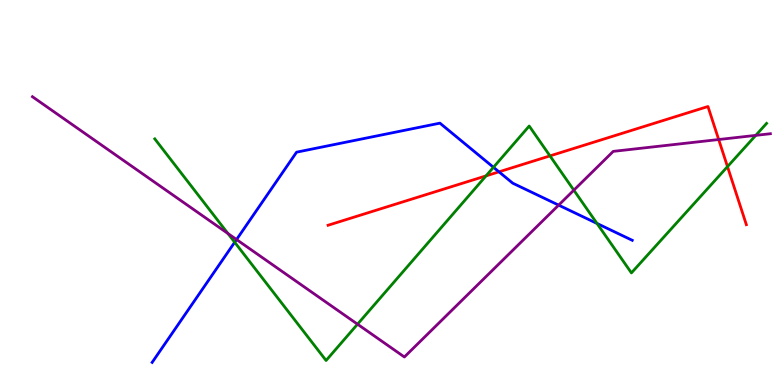[{'lines': ['blue', 'red'], 'intersections': [{'x': 6.44, 'y': 5.54}]}, {'lines': ['green', 'red'], 'intersections': [{'x': 6.27, 'y': 5.43}, {'x': 7.1, 'y': 5.95}, {'x': 9.39, 'y': 5.67}]}, {'lines': ['purple', 'red'], 'intersections': [{'x': 9.27, 'y': 6.38}]}, {'lines': ['blue', 'green'], 'intersections': [{'x': 3.03, 'y': 3.71}, {'x': 6.37, 'y': 5.65}, {'x': 7.7, 'y': 4.2}]}, {'lines': ['blue', 'purple'], 'intersections': [{'x': 3.05, 'y': 3.78}, {'x': 7.21, 'y': 4.67}]}, {'lines': ['green', 'purple'], 'intersections': [{'x': 2.94, 'y': 3.93}, {'x': 4.61, 'y': 1.58}, {'x': 7.4, 'y': 5.06}, {'x': 9.75, 'y': 6.48}]}]